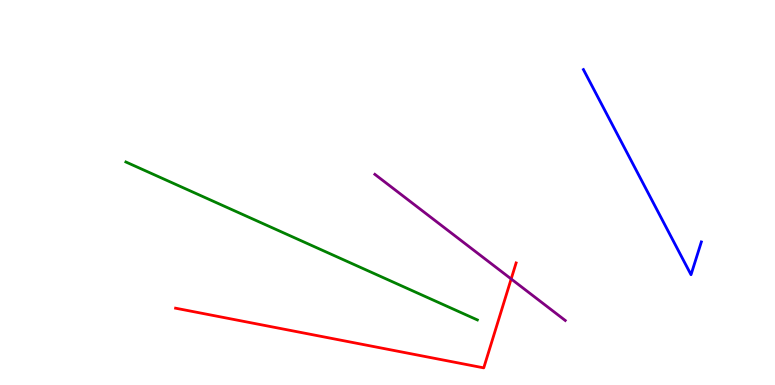[{'lines': ['blue', 'red'], 'intersections': []}, {'lines': ['green', 'red'], 'intersections': []}, {'lines': ['purple', 'red'], 'intersections': [{'x': 6.6, 'y': 2.75}]}, {'lines': ['blue', 'green'], 'intersections': []}, {'lines': ['blue', 'purple'], 'intersections': []}, {'lines': ['green', 'purple'], 'intersections': []}]